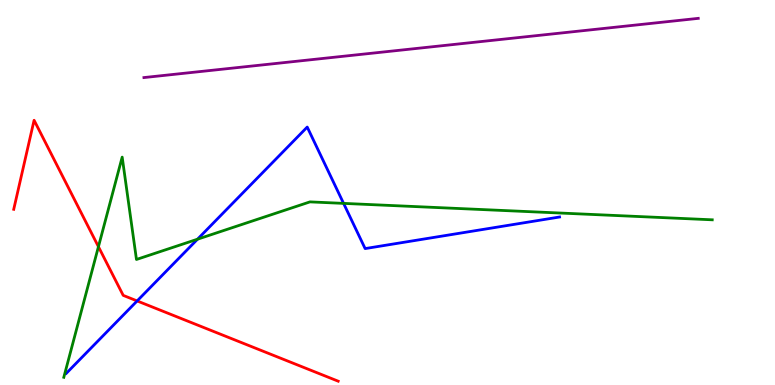[{'lines': ['blue', 'red'], 'intersections': [{'x': 1.77, 'y': 2.18}]}, {'lines': ['green', 'red'], 'intersections': [{'x': 1.27, 'y': 3.59}]}, {'lines': ['purple', 'red'], 'intersections': []}, {'lines': ['blue', 'green'], 'intersections': [{'x': 2.55, 'y': 3.79}, {'x': 4.43, 'y': 4.72}]}, {'lines': ['blue', 'purple'], 'intersections': []}, {'lines': ['green', 'purple'], 'intersections': []}]